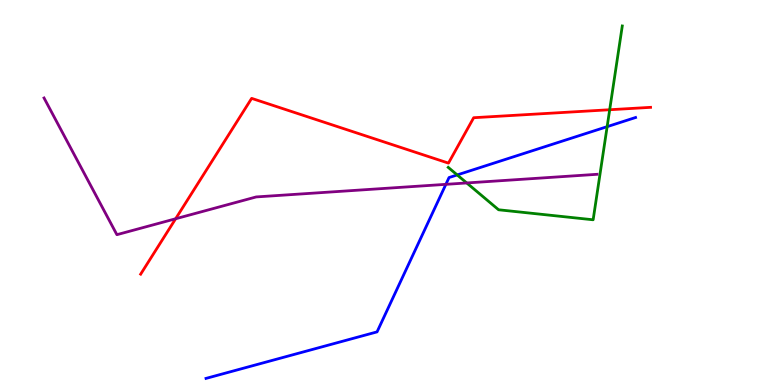[{'lines': ['blue', 'red'], 'intersections': []}, {'lines': ['green', 'red'], 'intersections': [{'x': 7.87, 'y': 7.15}]}, {'lines': ['purple', 'red'], 'intersections': [{'x': 2.27, 'y': 4.32}]}, {'lines': ['blue', 'green'], 'intersections': [{'x': 5.9, 'y': 5.46}, {'x': 7.83, 'y': 6.71}]}, {'lines': ['blue', 'purple'], 'intersections': [{'x': 5.75, 'y': 5.21}]}, {'lines': ['green', 'purple'], 'intersections': [{'x': 6.02, 'y': 5.25}]}]